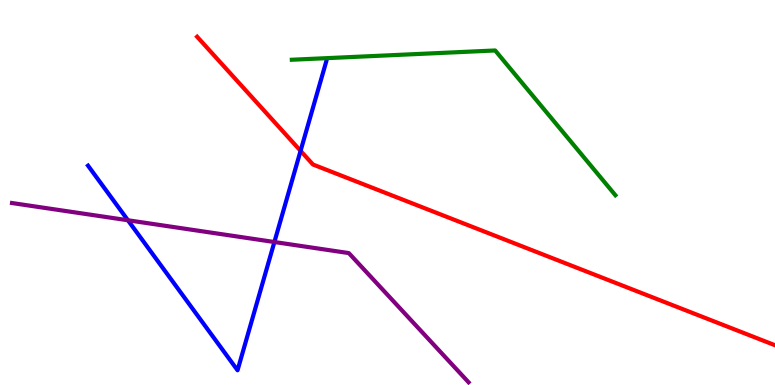[{'lines': ['blue', 'red'], 'intersections': [{'x': 3.88, 'y': 6.08}]}, {'lines': ['green', 'red'], 'intersections': []}, {'lines': ['purple', 'red'], 'intersections': []}, {'lines': ['blue', 'green'], 'intersections': []}, {'lines': ['blue', 'purple'], 'intersections': [{'x': 1.65, 'y': 4.28}, {'x': 3.54, 'y': 3.71}]}, {'lines': ['green', 'purple'], 'intersections': []}]